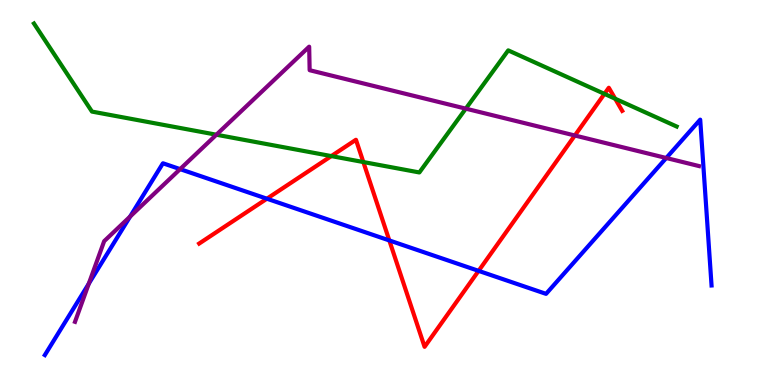[{'lines': ['blue', 'red'], 'intersections': [{'x': 3.44, 'y': 4.84}, {'x': 5.02, 'y': 3.75}, {'x': 6.18, 'y': 2.96}]}, {'lines': ['green', 'red'], 'intersections': [{'x': 4.27, 'y': 5.95}, {'x': 4.69, 'y': 5.79}, {'x': 7.8, 'y': 7.56}, {'x': 7.94, 'y': 7.44}]}, {'lines': ['purple', 'red'], 'intersections': [{'x': 7.42, 'y': 6.48}]}, {'lines': ['blue', 'green'], 'intersections': []}, {'lines': ['blue', 'purple'], 'intersections': [{'x': 1.15, 'y': 2.63}, {'x': 1.68, 'y': 4.38}, {'x': 2.32, 'y': 5.61}, {'x': 8.6, 'y': 5.9}]}, {'lines': ['green', 'purple'], 'intersections': [{'x': 2.79, 'y': 6.5}, {'x': 6.01, 'y': 7.18}]}]